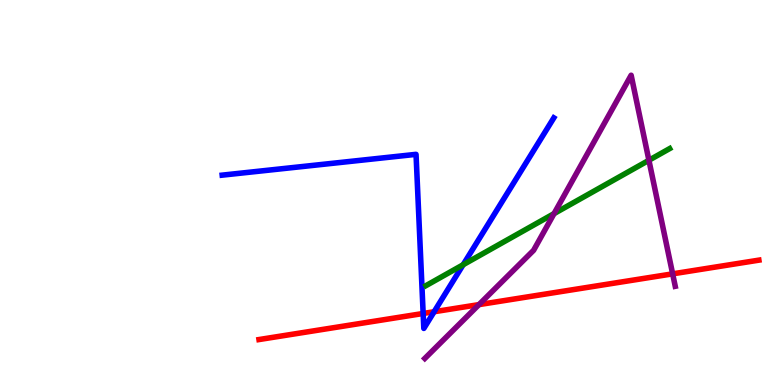[{'lines': ['blue', 'red'], 'intersections': [{'x': 5.46, 'y': 1.86}, {'x': 5.6, 'y': 1.9}]}, {'lines': ['green', 'red'], 'intersections': []}, {'lines': ['purple', 'red'], 'intersections': [{'x': 6.18, 'y': 2.09}, {'x': 8.68, 'y': 2.89}]}, {'lines': ['blue', 'green'], 'intersections': [{'x': 5.98, 'y': 3.12}]}, {'lines': ['blue', 'purple'], 'intersections': []}, {'lines': ['green', 'purple'], 'intersections': [{'x': 7.15, 'y': 4.45}, {'x': 8.37, 'y': 5.84}]}]